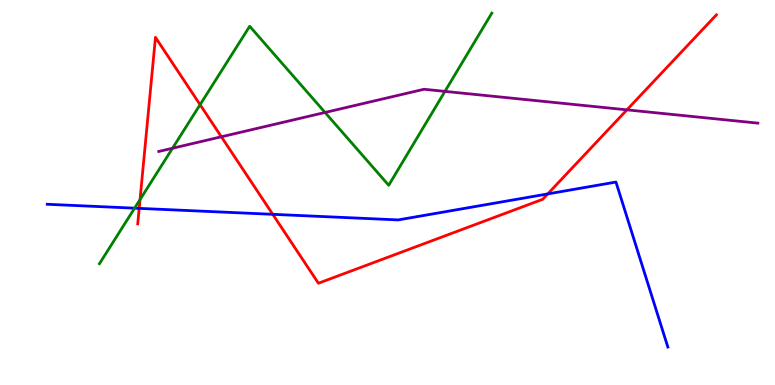[{'lines': ['blue', 'red'], 'intersections': [{'x': 1.8, 'y': 4.59}, {'x': 3.52, 'y': 4.43}, {'x': 7.07, 'y': 4.96}]}, {'lines': ['green', 'red'], 'intersections': [{'x': 1.81, 'y': 4.82}, {'x': 2.58, 'y': 7.28}]}, {'lines': ['purple', 'red'], 'intersections': [{'x': 2.86, 'y': 6.45}, {'x': 8.09, 'y': 7.15}]}, {'lines': ['blue', 'green'], 'intersections': [{'x': 1.74, 'y': 4.59}]}, {'lines': ['blue', 'purple'], 'intersections': []}, {'lines': ['green', 'purple'], 'intersections': [{'x': 2.23, 'y': 6.15}, {'x': 4.19, 'y': 7.08}, {'x': 5.74, 'y': 7.63}]}]